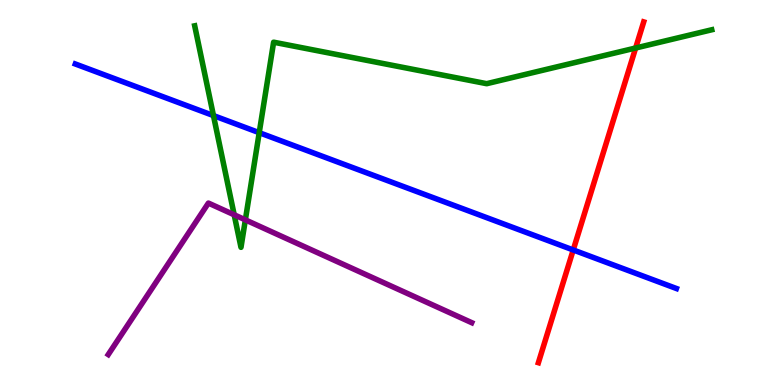[{'lines': ['blue', 'red'], 'intersections': [{'x': 7.4, 'y': 3.51}]}, {'lines': ['green', 'red'], 'intersections': [{'x': 8.2, 'y': 8.75}]}, {'lines': ['purple', 'red'], 'intersections': []}, {'lines': ['blue', 'green'], 'intersections': [{'x': 2.75, 'y': 7.0}, {'x': 3.34, 'y': 6.55}]}, {'lines': ['blue', 'purple'], 'intersections': []}, {'lines': ['green', 'purple'], 'intersections': [{'x': 3.02, 'y': 4.42}, {'x': 3.17, 'y': 4.29}]}]